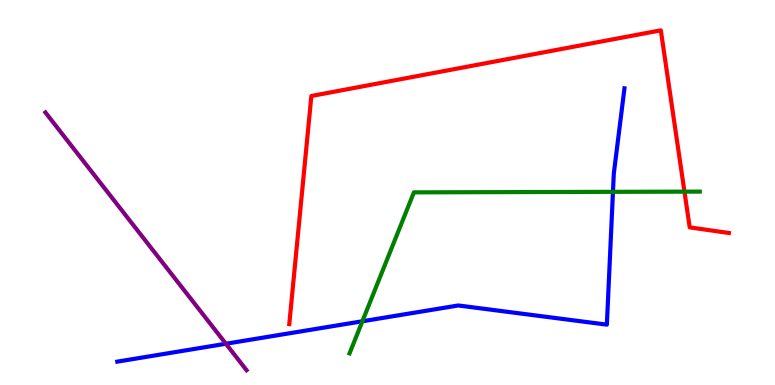[{'lines': ['blue', 'red'], 'intersections': []}, {'lines': ['green', 'red'], 'intersections': [{'x': 8.83, 'y': 5.02}]}, {'lines': ['purple', 'red'], 'intersections': []}, {'lines': ['blue', 'green'], 'intersections': [{'x': 4.68, 'y': 1.66}, {'x': 7.91, 'y': 5.02}]}, {'lines': ['blue', 'purple'], 'intersections': [{'x': 2.91, 'y': 1.07}]}, {'lines': ['green', 'purple'], 'intersections': []}]